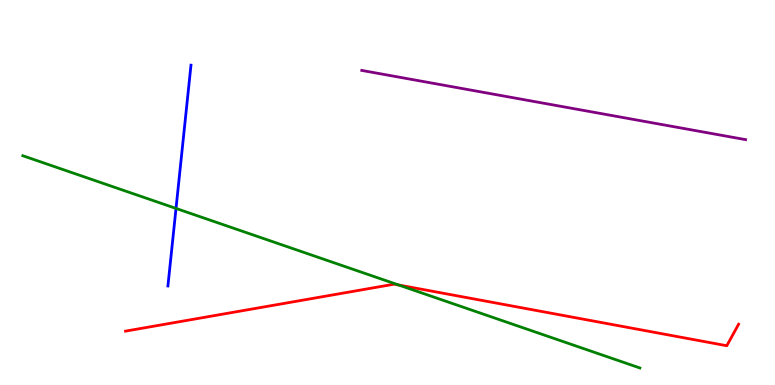[{'lines': ['blue', 'red'], 'intersections': []}, {'lines': ['green', 'red'], 'intersections': [{'x': 5.14, 'y': 2.6}]}, {'lines': ['purple', 'red'], 'intersections': []}, {'lines': ['blue', 'green'], 'intersections': [{'x': 2.27, 'y': 4.59}]}, {'lines': ['blue', 'purple'], 'intersections': []}, {'lines': ['green', 'purple'], 'intersections': []}]